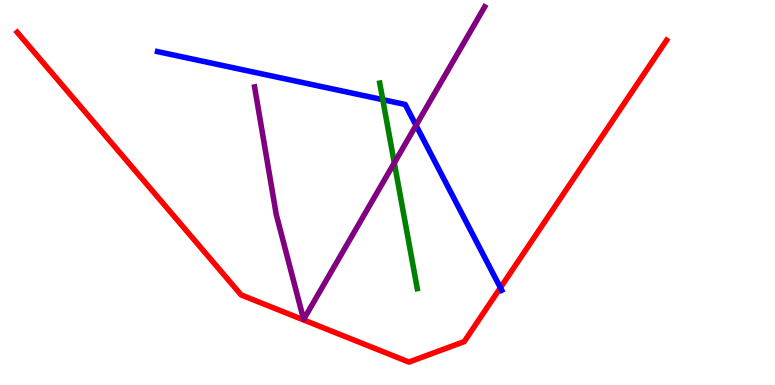[{'lines': ['blue', 'red'], 'intersections': [{'x': 6.46, 'y': 2.53}]}, {'lines': ['green', 'red'], 'intersections': []}, {'lines': ['purple', 'red'], 'intersections': []}, {'lines': ['blue', 'green'], 'intersections': [{'x': 4.94, 'y': 7.41}]}, {'lines': ['blue', 'purple'], 'intersections': [{'x': 5.37, 'y': 6.74}]}, {'lines': ['green', 'purple'], 'intersections': [{'x': 5.09, 'y': 5.77}]}]